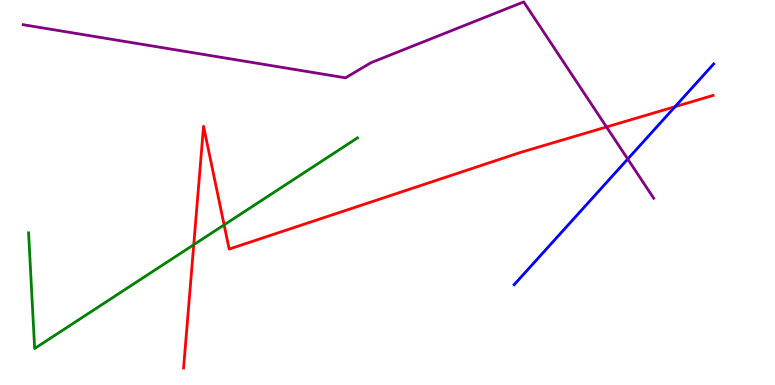[{'lines': ['blue', 'red'], 'intersections': [{'x': 8.71, 'y': 7.23}]}, {'lines': ['green', 'red'], 'intersections': [{'x': 2.5, 'y': 3.64}, {'x': 2.89, 'y': 4.16}]}, {'lines': ['purple', 'red'], 'intersections': [{'x': 7.83, 'y': 6.7}]}, {'lines': ['blue', 'green'], 'intersections': []}, {'lines': ['blue', 'purple'], 'intersections': [{'x': 8.1, 'y': 5.87}]}, {'lines': ['green', 'purple'], 'intersections': []}]